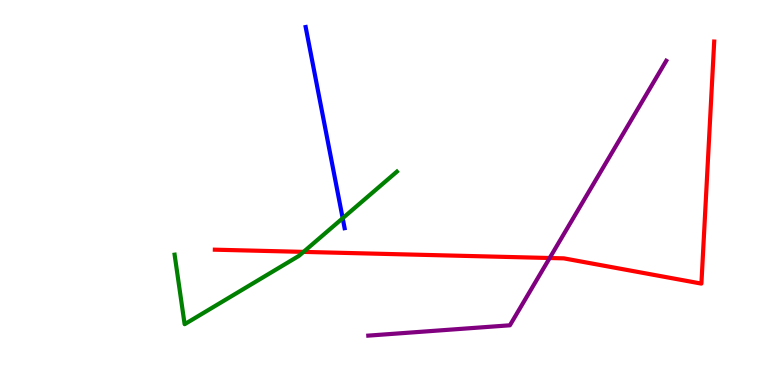[{'lines': ['blue', 'red'], 'intersections': []}, {'lines': ['green', 'red'], 'intersections': [{'x': 3.92, 'y': 3.46}]}, {'lines': ['purple', 'red'], 'intersections': [{'x': 7.09, 'y': 3.3}]}, {'lines': ['blue', 'green'], 'intersections': [{'x': 4.42, 'y': 4.33}]}, {'lines': ['blue', 'purple'], 'intersections': []}, {'lines': ['green', 'purple'], 'intersections': []}]